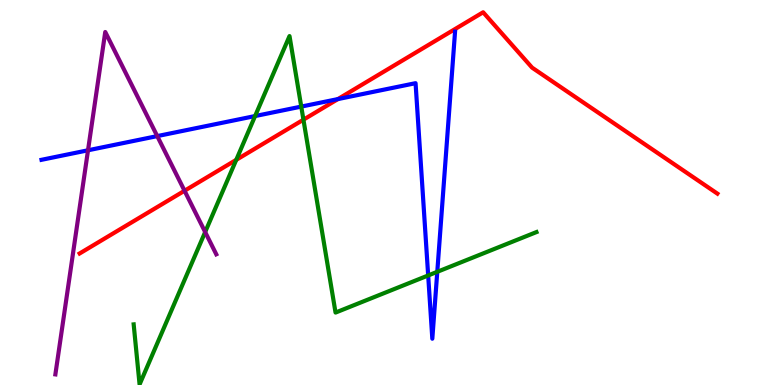[{'lines': ['blue', 'red'], 'intersections': [{'x': 4.36, 'y': 7.43}]}, {'lines': ['green', 'red'], 'intersections': [{'x': 3.05, 'y': 5.85}, {'x': 3.92, 'y': 6.89}]}, {'lines': ['purple', 'red'], 'intersections': [{'x': 2.38, 'y': 5.05}]}, {'lines': ['blue', 'green'], 'intersections': [{'x': 3.29, 'y': 6.99}, {'x': 3.89, 'y': 7.23}, {'x': 5.52, 'y': 2.85}, {'x': 5.64, 'y': 2.94}]}, {'lines': ['blue', 'purple'], 'intersections': [{'x': 1.14, 'y': 6.1}, {'x': 2.03, 'y': 6.46}]}, {'lines': ['green', 'purple'], 'intersections': [{'x': 2.65, 'y': 3.97}]}]